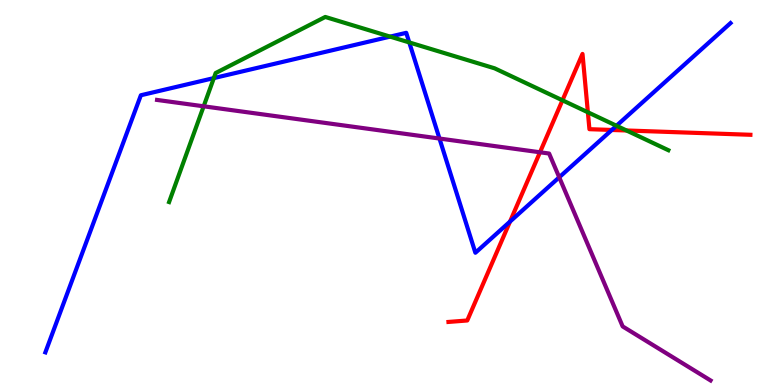[{'lines': ['blue', 'red'], 'intersections': [{'x': 6.58, 'y': 4.24}, {'x': 7.89, 'y': 6.62}]}, {'lines': ['green', 'red'], 'intersections': [{'x': 7.26, 'y': 7.39}, {'x': 7.59, 'y': 7.08}, {'x': 8.08, 'y': 6.61}]}, {'lines': ['purple', 'red'], 'intersections': [{'x': 6.97, 'y': 6.04}]}, {'lines': ['blue', 'green'], 'intersections': [{'x': 2.76, 'y': 7.97}, {'x': 5.03, 'y': 9.05}, {'x': 5.28, 'y': 8.9}, {'x': 7.95, 'y': 6.73}]}, {'lines': ['blue', 'purple'], 'intersections': [{'x': 5.67, 'y': 6.4}, {'x': 7.22, 'y': 5.39}]}, {'lines': ['green', 'purple'], 'intersections': [{'x': 2.63, 'y': 7.24}]}]